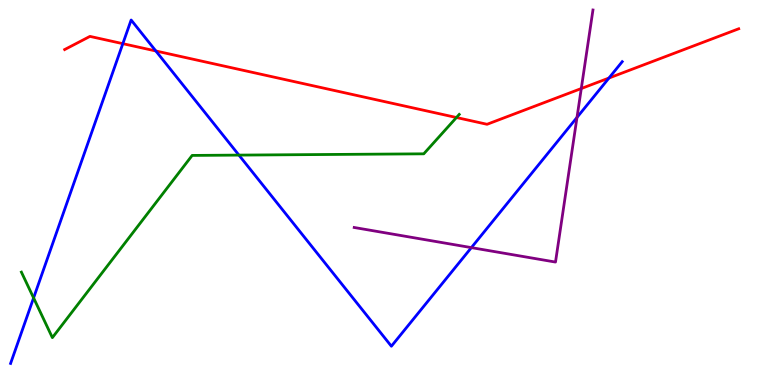[{'lines': ['blue', 'red'], 'intersections': [{'x': 1.58, 'y': 8.87}, {'x': 2.01, 'y': 8.68}, {'x': 7.86, 'y': 7.97}]}, {'lines': ['green', 'red'], 'intersections': [{'x': 5.89, 'y': 6.95}]}, {'lines': ['purple', 'red'], 'intersections': [{'x': 7.5, 'y': 7.7}]}, {'lines': ['blue', 'green'], 'intersections': [{'x': 0.433, 'y': 2.26}, {'x': 3.08, 'y': 5.97}]}, {'lines': ['blue', 'purple'], 'intersections': [{'x': 6.08, 'y': 3.57}, {'x': 7.45, 'y': 6.95}]}, {'lines': ['green', 'purple'], 'intersections': []}]